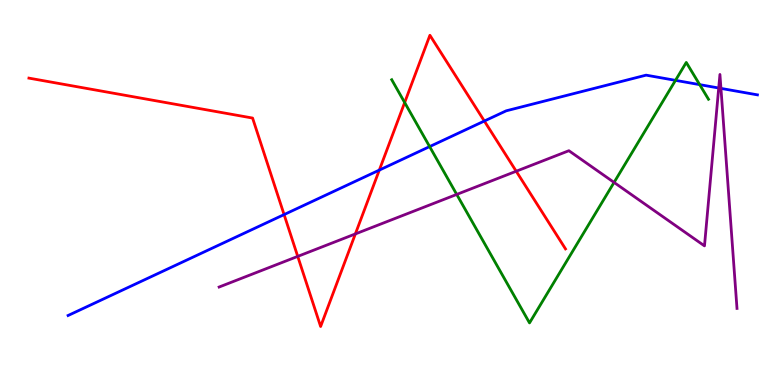[{'lines': ['blue', 'red'], 'intersections': [{'x': 3.67, 'y': 4.43}, {'x': 4.89, 'y': 5.58}, {'x': 6.25, 'y': 6.86}]}, {'lines': ['green', 'red'], 'intersections': [{'x': 5.22, 'y': 7.34}]}, {'lines': ['purple', 'red'], 'intersections': [{'x': 3.84, 'y': 3.34}, {'x': 4.59, 'y': 3.92}, {'x': 6.66, 'y': 5.55}]}, {'lines': ['blue', 'green'], 'intersections': [{'x': 5.54, 'y': 6.19}, {'x': 8.72, 'y': 7.91}, {'x': 9.03, 'y': 7.8}]}, {'lines': ['blue', 'purple'], 'intersections': [{'x': 9.27, 'y': 7.71}, {'x': 9.3, 'y': 7.7}]}, {'lines': ['green', 'purple'], 'intersections': [{'x': 5.89, 'y': 4.95}, {'x': 7.92, 'y': 5.26}]}]